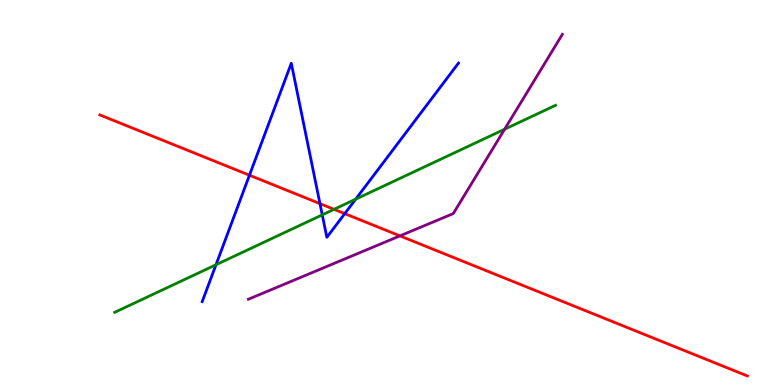[{'lines': ['blue', 'red'], 'intersections': [{'x': 3.22, 'y': 5.45}, {'x': 4.13, 'y': 4.71}, {'x': 4.45, 'y': 4.45}]}, {'lines': ['green', 'red'], 'intersections': [{'x': 4.31, 'y': 4.56}]}, {'lines': ['purple', 'red'], 'intersections': [{'x': 5.16, 'y': 3.87}]}, {'lines': ['blue', 'green'], 'intersections': [{'x': 2.79, 'y': 3.12}, {'x': 4.16, 'y': 4.42}, {'x': 4.59, 'y': 4.83}]}, {'lines': ['blue', 'purple'], 'intersections': []}, {'lines': ['green', 'purple'], 'intersections': [{'x': 6.51, 'y': 6.64}]}]